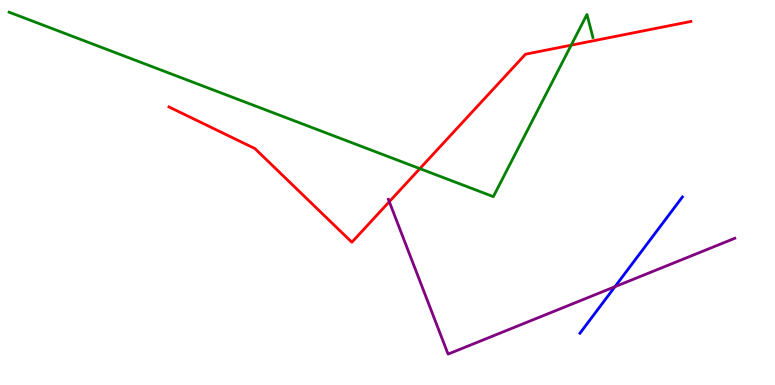[{'lines': ['blue', 'red'], 'intersections': []}, {'lines': ['green', 'red'], 'intersections': [{'x': 5.42, 'y': 5.62}, {'x': 7.37, 'y': 8.83}]}, {'lines': ['purple', 'red'], 'intersections': [{'x': 5.02, 'y': 4.76}]}, {'lines': ['blue', 'green'], 'intersections': []}, {'lines': ['blue', 'purple'], 'intersections': [{'x': 7.93, 'y': 2.55}]}, {'lines': ['green', 'purple'], 'intersections': []}]